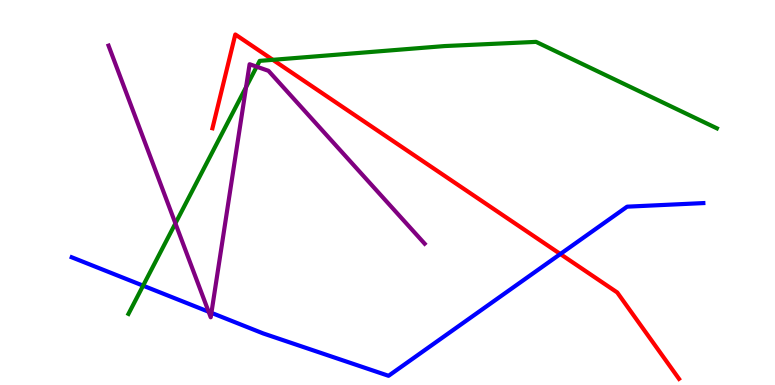[{'lines': ['blue', 'red'], 'intersections': [{'x': 7.23, 'y': 3.4}]}, {'lines': ['green', 'red'], 'intersections': [{'x': 3.52, 'y': 8.45}]}, {'lines': ['purple', 'red'], 'intersections': []}, {'lines': ['blue', 'green'], 'intersections': [{'x': 1.85, 'y': 2.58}]}, {'lines': ['blue', 'purple'], 'intersections': [{'x': 2.69, 'y': 1.9}, {'x': 2.73, 'y': 1.87}]}, {'lines': ['green', 'purple'], 'intersections': [{'x': 2.26, 'y': 4.2}, {'x': 3.18, 'y': 7.74}, {'x': 3.31, 'y': 8.27}]}]